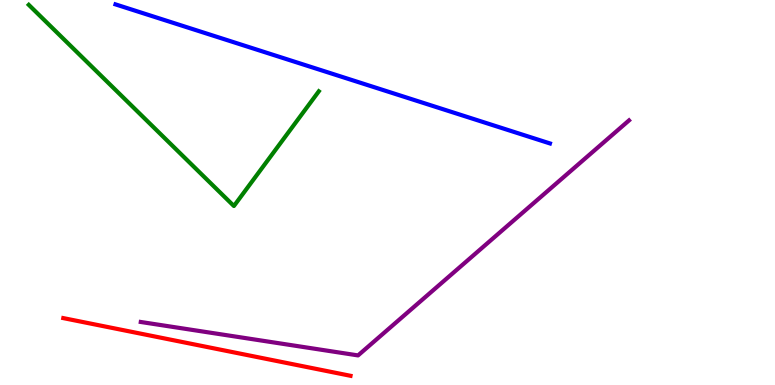[{'lines': ['blue', 'red'], 'intersections': []}, {'lines': ['green', 'red'], 'intersections': []}, {'lines': ['purple', 'red'], 'intersections': []}, {'lines': ['blue', 'green'], 'intersections': []}, {'lines': ['blue', 'purple'], 'intersections': []}, {'lines': ['green', 'purple'], 'intersections': []}]